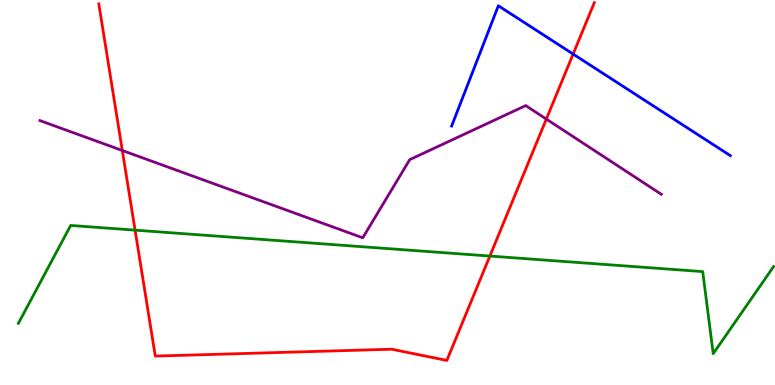[{'lines': ['blue', 'red'], 'intersections': [{'x': 7.4, 'y': 8.6}]}, {'lines': ['green', 'red'], 'intersections': [{'x': 1.74, 'y': 4.02}, {'x': 6.32, 'y': 3.35}]}, {'lines': ['purple', 'red'], 'intersections': [{'x': 1.58, 'y': 6.09}, {'x': 7.05, 'y': 6.91}]}, {'lines': ['blue', 'green'], 'intersections': []}, {'lines': ['blue', 'purple'], 'intersections': []}, {'lines': ['green', 'purple'], 'intersections': []}]